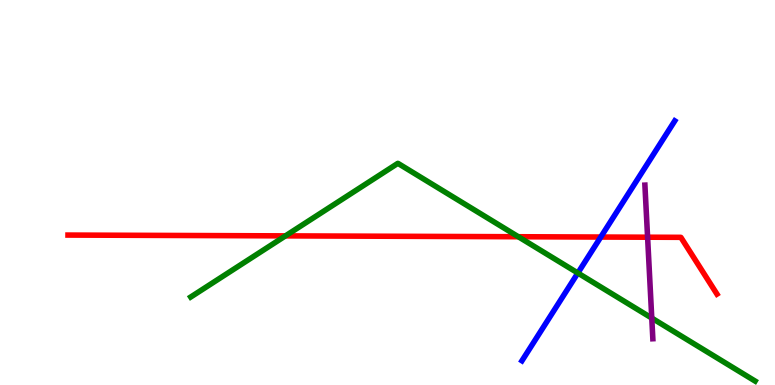[{'lines': ['blue', 'red'], 'intersections': [{'x': 7.75, 'y': 3.84}]}, {'lines': ['green', 'red'], 'intersections': [{'x': 3.68, 'y': 3.87}, {'x': 6.69, 'y': 3.85}]}, {'lines': ['purple', 'red'], 'intersections': [{'x': 8.36, 'y': 3.84}]}, {'lines': ['blue', 'green'], 'intersections': [{'x': 7.46, 'y': 2.91}]}, {'lines': ['blue', 'purple'], 'intersections': []}, {'lines': ['green', 'purple'], 'intersections': [{'x': 8.41, 'y': 1.74}]}]